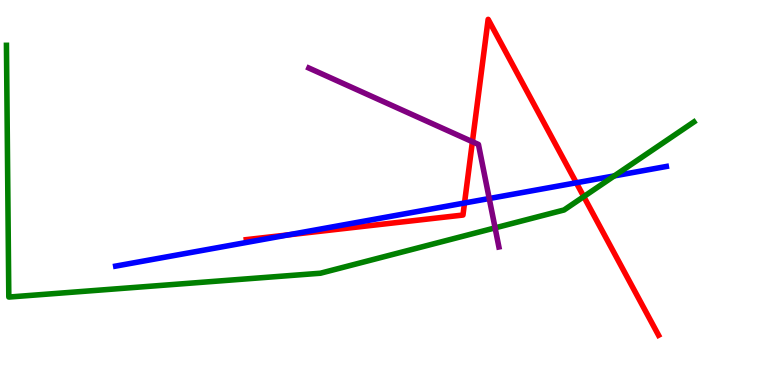[{'lines': ['blue', 'red'], 'intersections': [{'x': 3.72, 'y': 3.9}, {'x': 5.99, 'y': 4.73}, {'x': 7.44, 'y': 5.25}]}, {'lines': ['green', 'red'], 'intersections': [{'x': 7.53, 'y': 4.89}]}, {'lines': ['purple', 'red'], 'intersections': [{'x': 6.1, 'y': 6.32}]}, {'lines': ['blue', 'green'], 'intersections': [{'x': 7.93, 'y': 5.43}]}, {'lines': ['blue', 'purple'], 'intersections': [{'x': 6.31, 'y': 4.84}]}, {'lines': ['green', 'purple'], 'intersections': [{'x': 6.39, 'y': 4.08}]}]